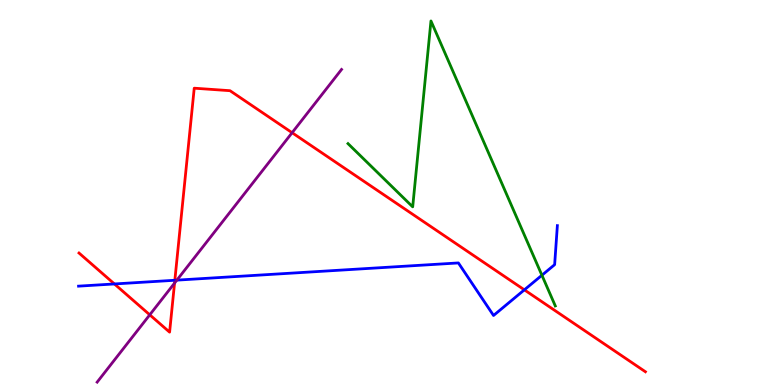[{'lines': ['blue', 'red'], 'intersections': [{'x': 1.48, 'y': 2.62}, {'x': 2.26, 'y': 2.72}, {'x': 6.77, 'y': 2.47}]}, {'lines': ['green', 'red'], 'intersections': []}, {'lines': ['purple', 'red'], 'intersections': [{'x': 1.93, 'y': 1.82}, {'x': 2.25, 'y': 2.65}, {'x': 3.77, 'y': 6.55}]}, {'lines': ['blue', 'green'], 'intersections': [{'x': 6.99, 'y': 2.85}]}, {'lines': ['blue', 'purple'], 'intersections': [{'x': 2.28, 'y': 2.72}]}, {'lines': ['green', 'purple'], 'intersections': []}]